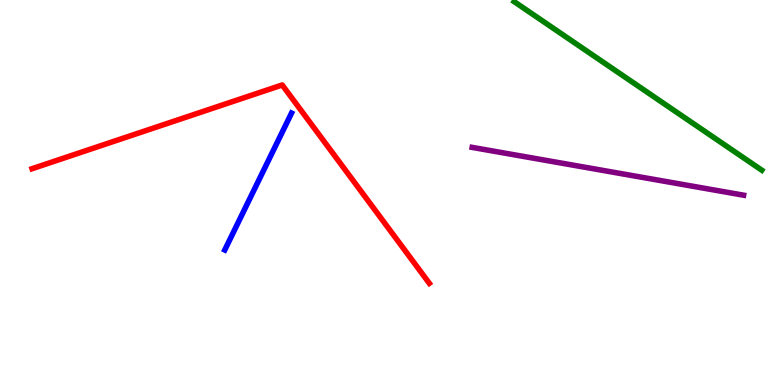[{'lines': ['blue', 'red'], 'intersections': []}, {'lines': ['green', 'red'], 'intersections': []}, {'lines': ['purple', 'red'], 'intersections': []}, {'lines': ['blue', 'green'], 'intersections': []}, {'lines': ['blue', 'purple'], 'intersections': []}, {'lines': ['green', 'purple'], 'intersections': []}]